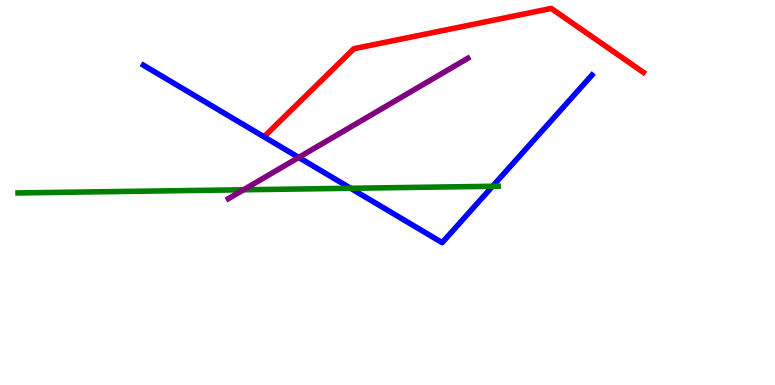[{'lines': ['blue', 'red'], 'intersections': []}, {'lines': ['green', 'red'], 'intersections': []}, {'lines': ['purple', 'red'], 'intersections': []}, {'lines': ['blue', 'green'], 'intersections': [{'x': 4.52, 'y': 5.11}, {'x': 6.36, 'y': 5.16}]}, {'lines': ['blue', 'purple'], 'intersections': [{'x': 3.85, 'y': 5.91}]}, {'lines': ['green', 'purple'], 'intersections': [{'x': 3.14, 'y': 5.07}]}]